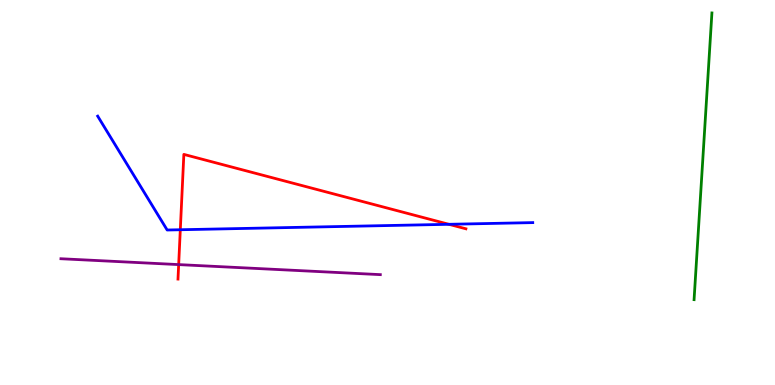[{'lines': ['blue', 'red'], 'intersections': [{'x': 2.33, 'y': 4.03}, {'x': 5.79, 'y': 4.17}]}, {'lines': ['green', 'red'], 'intersections': []}, {'lines': ['purple', 'red'], 'intersections': [{'x': 2.31, 'y': 3.13}]}, {'lines': ['blue', 'green'], 'intersections': []}, {'lines': ['blue', 'purple'], 'intersections': []}, {'lines': ['green', 'purple'], 'intersections': []}]